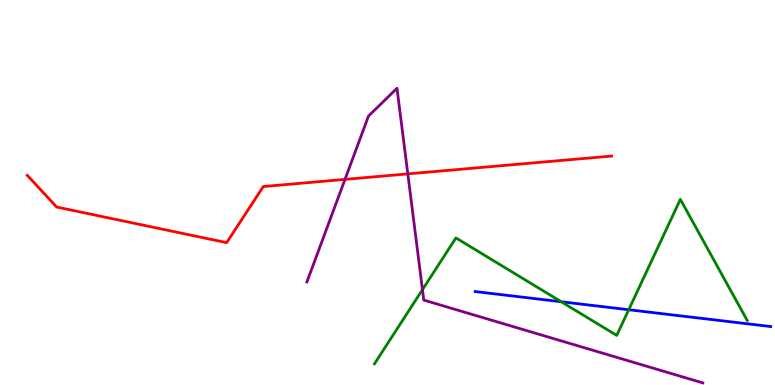[{'lines': ['blue', 'red'], 'intersections': []}, {'lines': ['green', 'red'], 'intersections': []}, {'lines': ['purple', 'red'], 'intersections': [{'x': 4.45, 'y': 5.34}, {'x': 5.26, 'y': 5.48}]}, {'lines': ['blue', 'green'], 'intersections': [{'x': 7.24, 'y': 2.16}, {'x': 8.11, 'y': 1.95}]}, {'lines': ['blue', 'purple'], 'intersections': []}, {'lines': ['green', 'purple'], 'intersections': [{'x': 5.45, 'y': 2.48}]}]